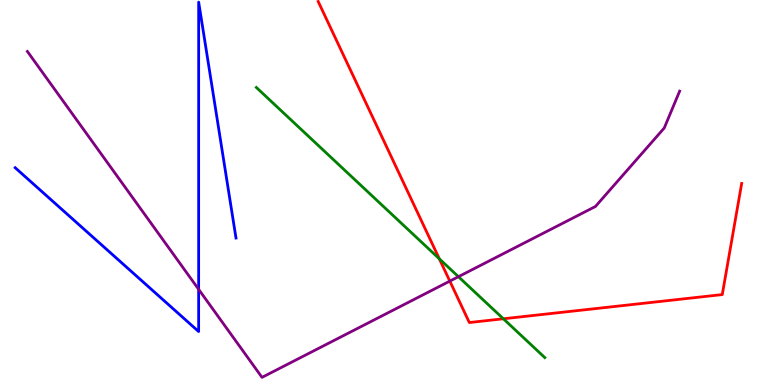[{'lines': ['blue', 'red'], 'intersections': []}, {'lines': ['green', 'red'], 'intersections': [{'x': 5.67, 'y': 3.28}, {'x': 6.5, 'y': 1.72}]}, {'lines': ['purple', 'red'], 'intersections': [{'x': 5.8, 'y': 2.7}]}, {'lines': ['blue', 'green'], 'intersections': []}, {'lines': ['blue', 'purple'], 'intersections': [{'x': 2.56, 'y': 2.48}]}, {'lines': ['green', 'purple'], 'intersections': [{'x': 5.92, 'y': 2.81}]}]